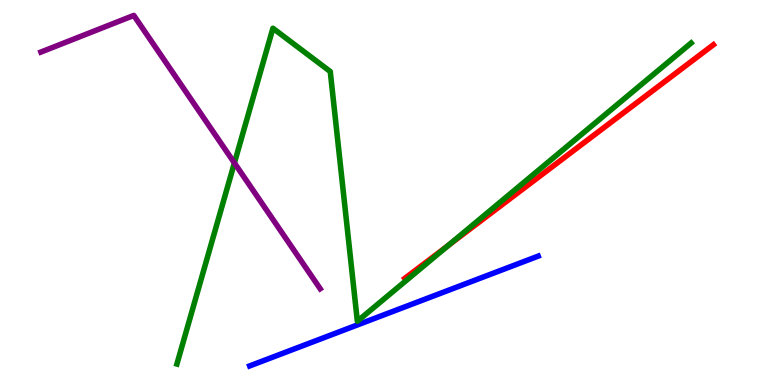[{'lines': ['blue', 'red'], 'intersections': []}, {'lines': ['green', 'red'], 'intersections': [{'x': 5.78, 'y': 3.62}]}, {'lines': ['purple', 'red'], 'intersections': []}, {'lines': ['blue', 'green'], 'intersections': []}, {'lines': ['blue', 'purple'], 'intersections': []}, {'lines': ['green', 'purple'], 'intersections': [{'x': 3.02, 'y': 5.77}]}]